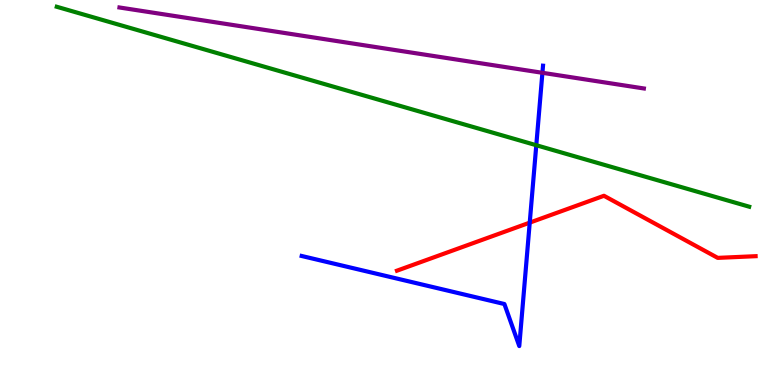[{'lines': ['blue', 'red'], 'intersections': [{'x': 6.84, 'y': 4.22}]}, {'lines': ['green', 'red'], 'intersections': []}, {'lines': ['purple', 'red'], 'intersections': []}, {'lines': ['blue', 'green'], 'intersections': [{'x': 6.92, 'y': 6.23}]}, {'lines': ['blue', 'purple'], 'intersections': [{'x': 7.0, 'y': 8.11}]}, {'lines': ['green', 'purple'], 'intersections': []}]